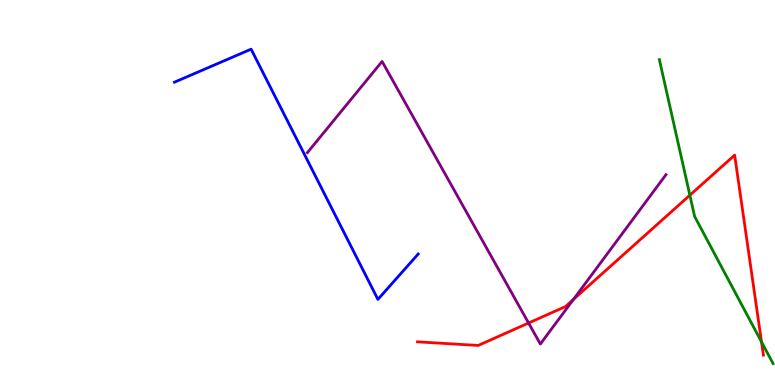[{'lines': ['blue', 'red'], 'intersections': []}, {'lines': ['green', 'red'], 'intersections': [{'x': 8.9, 'y': 4.93}, {'x': 9.83, 'y': 1.12}]}, {'lines': ['purple', 'red'], 'intersections': [{'x': 6.82, 'y': 1.61}, {'x': 7.4, 'y': 2.22}]}, {'lines': ['blue', 'green'], 'intersections': []}, {'lines': ['blue', 'purple'], 'intersections': []}, {'lines': ['green', 'purple'], 'intersections': []}]